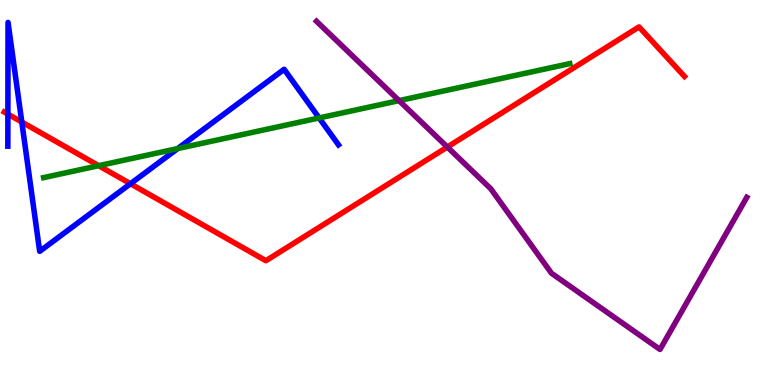[{'lines': ['blue', 'red'], 'intersections': [{'x': 0.102, 'y': 7.04}, {'x': 0.281, 'y': 6.83}, {'x': 1.68, 'y': 5.23}]}, {'lines': ['green', 'red'], 'intersections': [{'x': 1.27, 'y': 5.7}]}, {'lines': ['purple', 'red'], 'intersections': [{'x': 5.77, 'y': 6.18}]}, {'lines': ['blue', 'green'], 'intersections': [{'x': 2.29, 'y': 6.14}, {'x': 4.12, 'y': 6.94}]}, {'lines': ['blue', 'purple'], 'intersections': []}, {'lines': ['green', 'purple'], 'intersections': [{'x': 5.15, 'y': 7.39}]}]